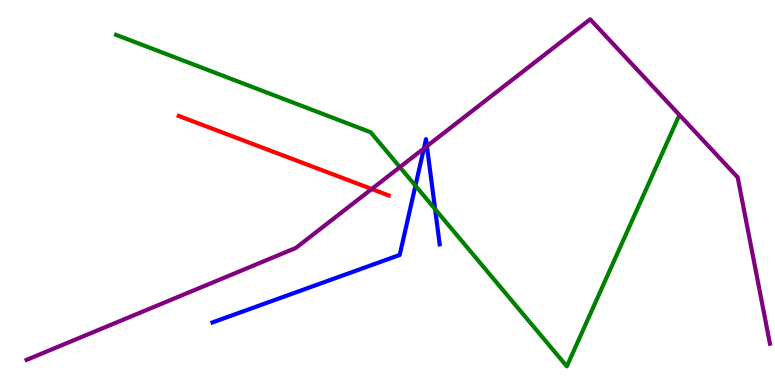[{'lines': ['blue', 'red'], 'intersections': []}, {'lines': ['green', 'red'], 'intersections': []}, {'lines': ['purple', 'red'], 'intersections': [{'x': 4.8, 'y': 5.09}]}, {'lines': ['blue', 'green'], 'intersections': [{'x': 5.36, 'y': 5.18}, {'x': 5.61, 'y': 4.57}]}, {'lines': ['blue', 'purple'], 'intersections': [{'x': 5.47, 'y': 6.14}, {'x': 5.51, 'y': 6.2}]}, {'lines': ['green', 'purple'], 'intersections': [{'x': 5.16, 'y': 5.66}]}]